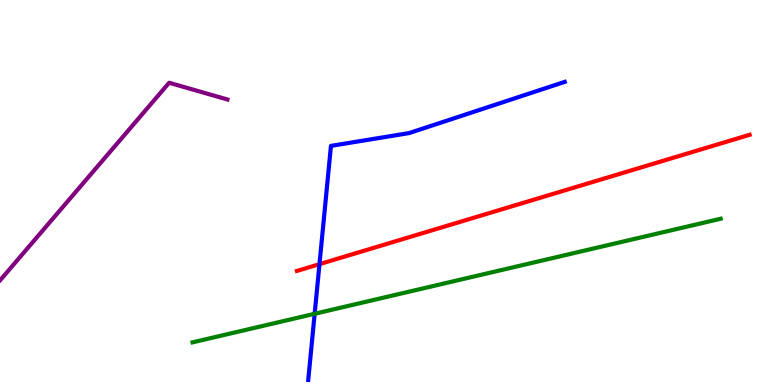[{'lines': ['blue', 'red'], 'intersections': [{'x': 4.12, 'y': 3.14}]}, {'lines': ['green', 'red'], 'intersections': []}, {'lines': ['purple', 'red'], 'intersections': []}, {'lines': ['blue', 'green'], 'intersections': [{'x': 4.06, 'y': 1.85}]}, {'lines': ['blue', 'purple'], 'intersections': []}, {'lines': ['green', 'purple'], 'intersections': []}]